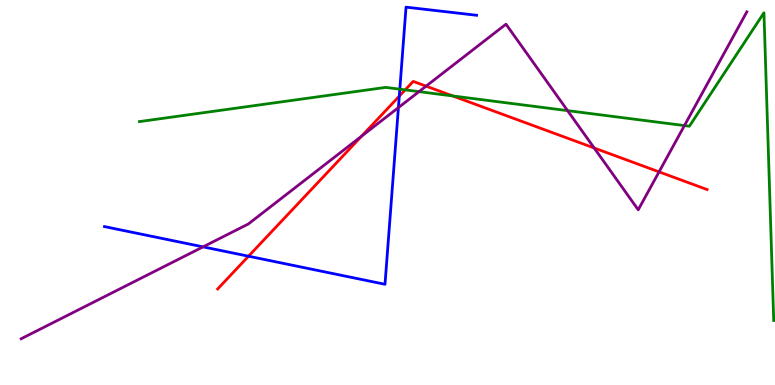[{'lines': ['blue', 'red'], 'intersections': [{'x': 3.21, 'y': 3.35}, {'x': 5.15, 'y': 7.5}]}, {'lines': ['green', 'red'], 'intersections': [{'x': 5.23, 'y': 7.67}, {'x': 5.84, 'y': 7.51}]}, {'lines': ['purple', 'red'], 'intersections': [{'x': 4.67, 'y': 6.46}, {'x': 5.5, 'y': 7.76}, {'x': 7.67, 'y': 6.16}, {'x': 8.5, 'y': 5.54}]}, {'lines': ['blue', 'green'], 'intersections': [{'x': 5.16, 'y': 7.68}]}, {'lines': ['blue', 'purple'], 'intersections': [{'x': 2.62, 'y': 3.59}, {'x': 5.14, 'y': 7.21}]}, {'lines': ['green', 'purple'], 'intersections': [{'x': 5.41, 'y': 7.62}, {'x': 7.32, 'y': 7.13}, {'x': 8.83, 'y': 6.74}]}]